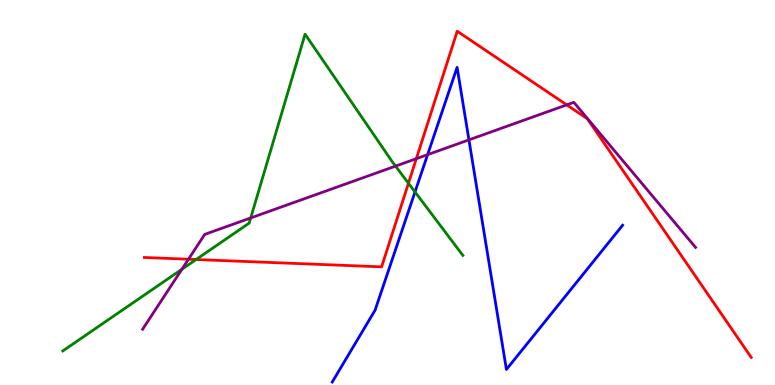[{'lines': ['blue', 'red'], 'intersections': []}, {'lines': ['green', 'red'], 'intersections': [{'x': 2.53, 'y': 3.26}, {'x': 5.27, 'y': 5.24}]}, {'lines': ['purple', 'red'], 'intersections': [{'x': 2.43, 'y': 3.27}, {'x': 5.37, 'y': 5.88}, {'x': 7.31, 'y': 7.28}]}, {'lines': ['blue', 'green'], 'intersections': [{'x': 5.36, 'y': 5.01}]}, {'lines': ['blue', 'purple'], 'intersections': [{'x': 5.52, 'y': 5.98}, {'x': 6.05, 'y': 6.37}]}, {'lines': ['green', 'purple'], 'intersections': [{'x': 2.35, 'y': 3.01}, {'x': 3.24, 'y': 4.34}, {'x': 5.1, 'y': 5.69}]}]